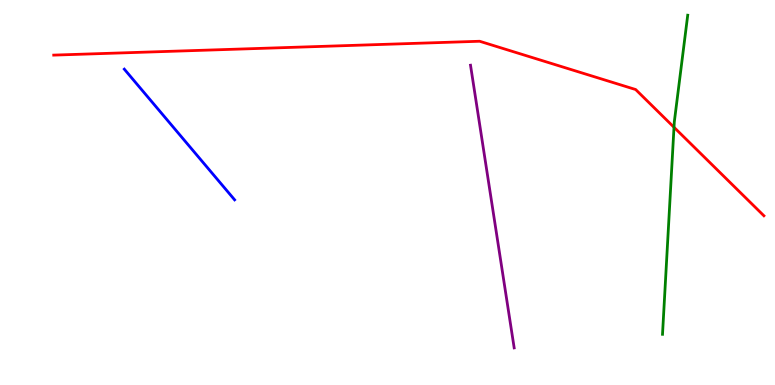[{'lines': ['blue', 'red'], 'intersections': []}, {'lines': ['green', 'red'], 'intersections': [{'x': 8.7, 'y': 6.69}]}, {'lines': ['purple', 'red'], 'intersections': []}, {'lines': ['blue', 'green'], 'intersections': []}, {'lines': ['blue', 'purple'], 'intersections': []}, {'lines': ['green', 'purple'], 'intersections': []}]